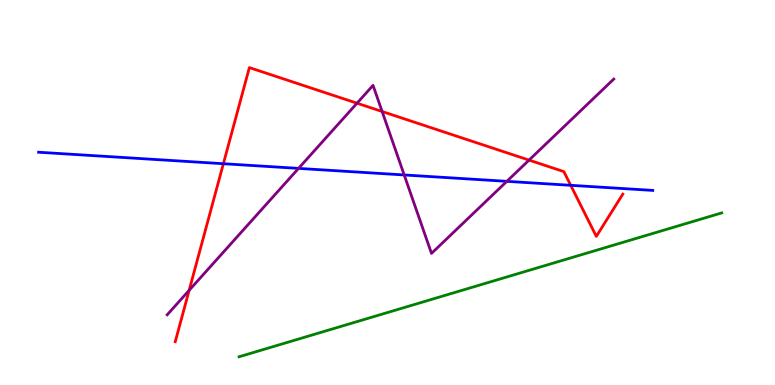[{'lines': ['blue', 'red'], 'intersections': [{'x': 2.88, 'y': 5.75}, {'x': 7.36, 'y': 5.19}]}, {'lines': ['green', 'red'], 'intersections': []}, {'lines': ['purple', 'red'], 'intersections': [{'x': 2.44, 'y': 2.46}, {'x': 4.61, 'y': 7.32}, {'x': 4.93, 'y': 7.1}, {'x': 6.83, 'y': 5.84}]}, {'lines': ['blue', 'green'], 'intersections': []}, {'lines': ['blue', 'purple'], 'intersections': [{'x': 3.85, 'y': 5.63}, {'x': 5.22, 'y': 5.46}, {'x': 6.54, 'y': 5.29}]}, {'lines': ['green', 'purple'], 'intersections': []}]